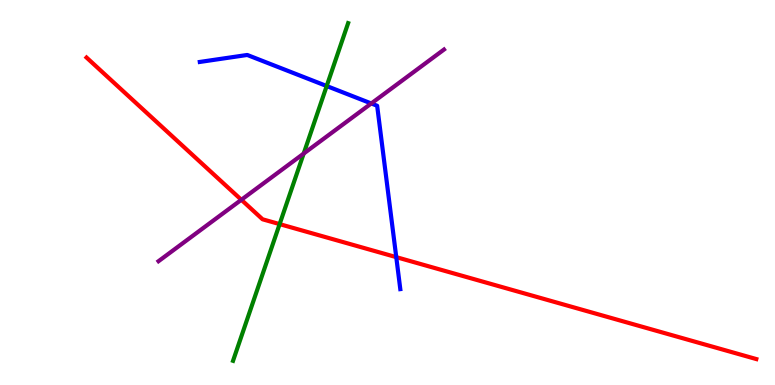[{'lines': ['blue', 'red'], 'intersections': [{'x': 5.11, 'y': 3.32}]}, {'lines': ['green', 'red'], 'intersections': [{'x': 3.61, 'y': 4.18}]}, {'lines': ['purple', 'red'], 'intersections': [{'x': 3.11, 'y': 4.81}]}, {'lines': ['blue', 'green'], 'intersections': [{'x': 4.22, 'y': 7.77}]}, {'lines': ['blue', 'purple'], 'intersections': [{'x': 4.79, 'y': 7.31}]}, {'lines': ['green', 'purple'], 'intersections': [{'x': 3.92, 'y': 6.01}]}]